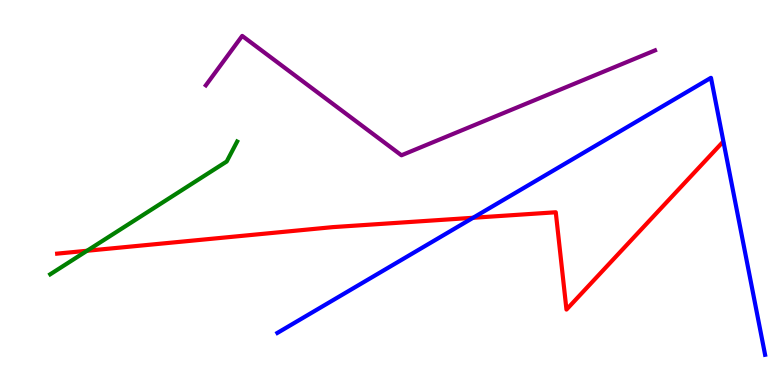[{'lines': ['blue', 'red'], 'intersections': [{'x': 6.1, 'y': 4.34}]}, {'lines': ['green', 'red'], 'intersections': [{'x': 1.12, 'y': 3.49}]}, {'lines': ['purple', 'red'], 'intersections': []}, {'lines': ['blue', 'green'], 'intersections': []}, {'lines': ['blue', 'purple'], 'intersections': []}, {'lines': ['green', 'purple'], 'intersections': []}]